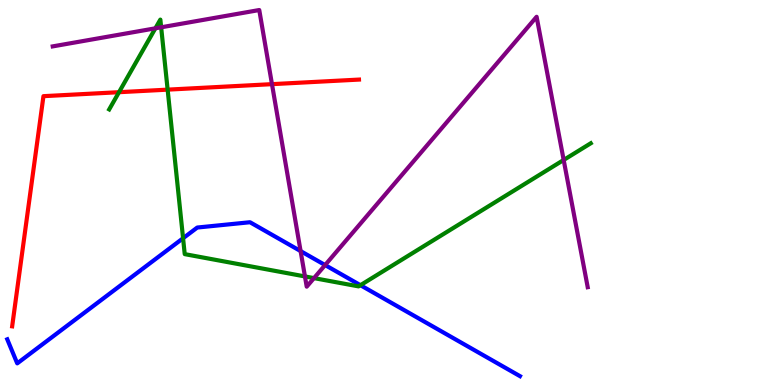[{'lines': ['blue', 'red'], 'intersections': []}, {'lines': ['green', 'red'], 'intersections': [{'x': 1.54, 'y': 7.61}, {'x': 2.16, 'y': 7.67}]}, {'lines': ['purple', 'red'], 'intersections': [{'x': 3.51, 'y': 7.81}]}, {'lines': ['blue', 'green'], 'intersections': [{'x': 2.36, 'y': 3.81}, {'x': 4.65, 'y': 2.59}]}, {'lines': ['blue', 'purple'], 'intersections': [{'x': 3.88, 'y': 3.48}, {'x': 4.2, 'y': 3.12}]}, {'lines': ['green', 'purple'], 'intersections': [{'x': 2.0, 'y': 9.26}, {'x': 2.08, 'y': 9.29}, {'x': 3.93, 'y': 2.82}, {'x': 4.05, 'y': 2.78}, {'x': 7.27, 'y': 5.84}]}]